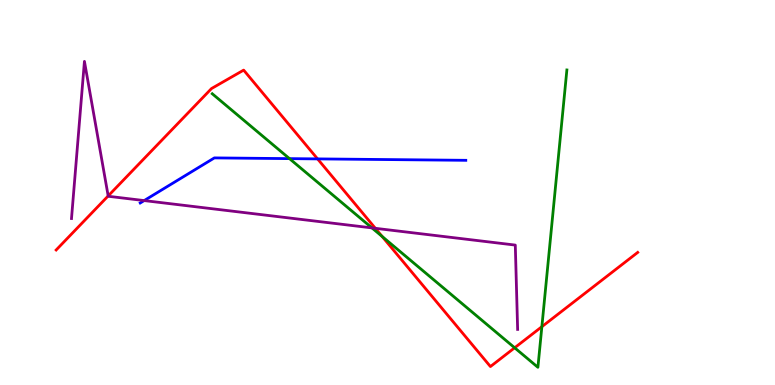[{'lines': ['blue', 'red'], 'intersections': [{'x': 4.1, 'y': 5.87}]}, {'lines': ['green', 'red'], 'intersections': [{'x': 4.93, 'y': 3.86}, {'x': 6.64, 'y': 0.967}, {'x': 6.99, 'y': 1.51}]}, {'lines': ['purple', 'red'], 'intersections': [{'x': 1.4, 'y': 4.91}, {'x': 4.84, 'y': 4.07}]}, {'lines': ['blue', 'green'], 'intersections': [{'x': 3.74, 'y': 5.88}]}, {'lines': ['blue', 'purple'], 'intersections': [{'x': 1.86, 'y': 4.79}]}, {'lines': ['green', 'purple'], 'intersections': [{'x': 4.8, 'y': 4.08}]}]